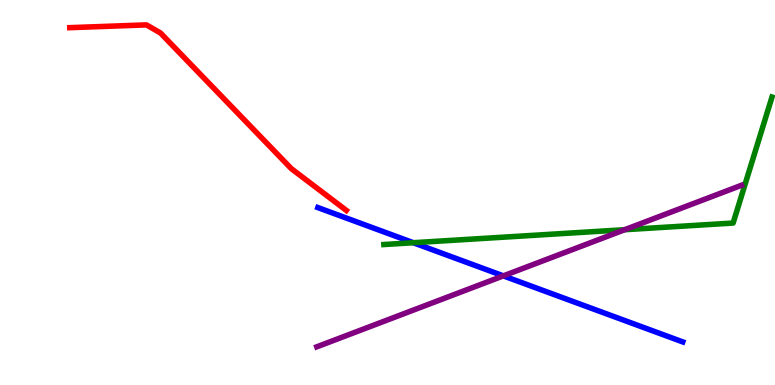[{'lines': ['blue', 'red'], 'intersections': []}, {'lines': ['green', 'red'], 'intersections': []}, {'lines': ['purple', 'red'], 'intersections': []}, {'lines': ['blue', 'green'], 'intersections': [{'x': 5.33, 'y': 3.7}]}, {'lines': ['blue', 'purple'], 'intersections': [{'x': 6.5, 'y': 2.83}]}, {'lines': ['green', 'purple'], 'intersections': [{'x': 8.06, 'y': 4.03}]}]